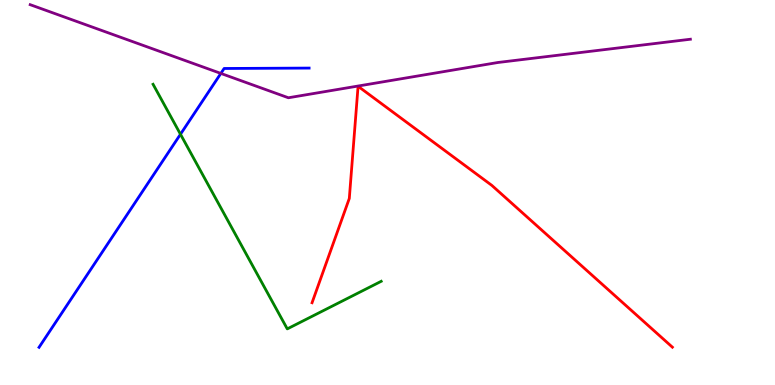[{'lines': ['blue', 'red'], 'intersections': []}, {'lines': ['green', 'red'], 'intersections': []}, {'lines': ['purple', 'red'], 'intersections': []}, {'lines': ['blue', 'green'], 'intersections': [{'x': 2.33, 'y': 6.51}]}, {'lines': ['blue', 'purple'], 'intersections': [{'x': 2.85, 'y': 8.09}]}, {'lines': ['green', 'purple'], 'intersections': []}]